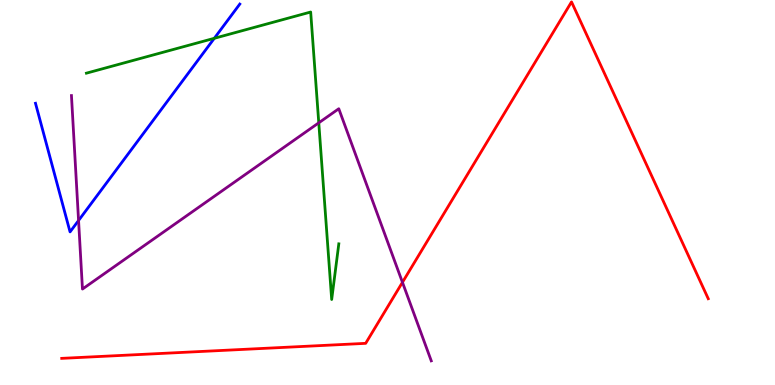[{'lines': ['blue', 'red'], 'intersections': []}, {'lines': ['green', 'red'], 'intersections': []}, {'lines': ['purple', 'red'], 'intersections': [{'x': 5.19, 'y': 2.67}]}, {'lines': ['blue', 'green'], 'intersections': [{'x': 2.77, 'y': 9.01}]}, {'lines': ['blue', 'purple'], 'intersections': [{'x': 1.01, 'y': 4.27}]}, {'lines': ['green', 'purple'], 'intersections': [{'x': 4.11, 'y': 6.81}]}]